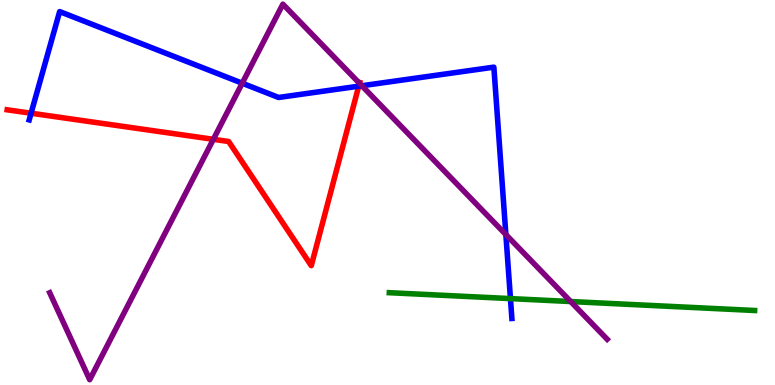[{'lines': ['blue', 'red'], 'intersections': [{'x': 0.401, 'y': 7.06}, {'x': 4.63, 'y': 7.76}]}, {'lines': ['green', 'red'], 'intersections': []}, {'lines': ['purple', 'red'], 'intersections': [{'x': 2.75, 'y': 6.38}, {'x': 4.64, 'y': 7.84}]}, {'lines': ['blue', 'green'], 'intersections': [{'x': 6.59, 'y': 2.24}]}, {'lines': ['blue', 'purple'], 'intersections': [{'x': 3.13, 'y': 7.84}, {'x': 4.67, 'y': 7.77}, {'x': 6.53, 'y': 3.91}]}, {'lines': ['green', 'purple'], 'intersections': [{'x': 7.36, 'y': 2.17}]}]